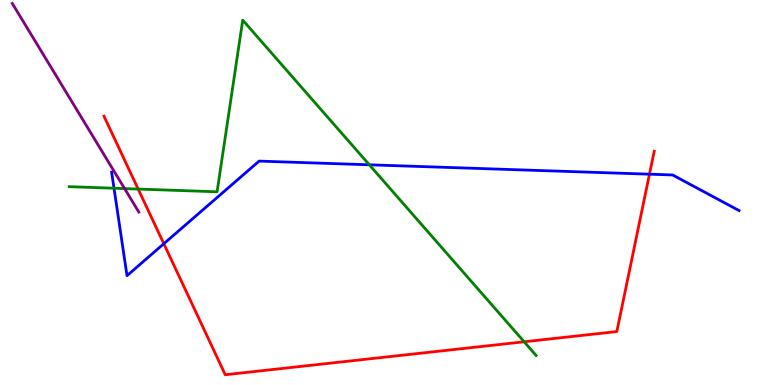[{'lines': ['blue', 'red'], 'intersections': [{'x': 2.11, 'y': 3.67}, {'x': 8.38, 'y': 5.48}]}, {'lines': ['green', 'red'], 'intersections': [{'x': 1.78, 'y': 5.09}, {'x': 6.76, 'y': 1.12}]}, {'lines': ['purple', 'red'], 'intersections': []}, {'lines': ['blue', 'green'], 'intersections': [{'x': 1.47, 'y': 5.11}, {'x': 4.77, 'y': 5.72}]}, {'lines': ['blue', 'purple'], 'intersections': []}, {'lines': ['green', 'purple'], 'intersections': [{'x': 1.61, 'y': 5.1}]}]